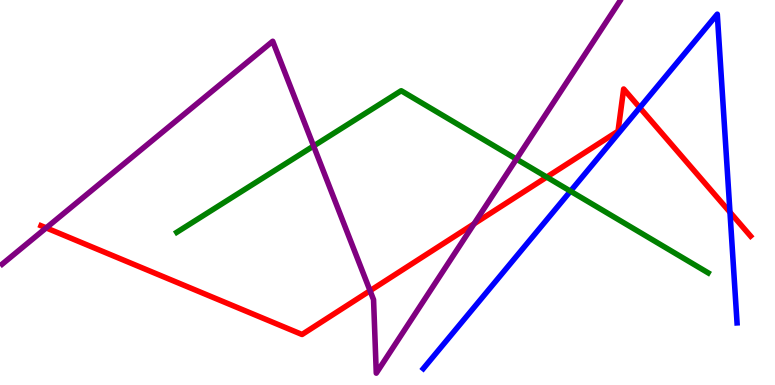[{'lines': ['blue', 'red'], 'intersections': [{'x': 8.25, 'y': 7.2}, {'x': 9.42, 'y': 4.49}]}, {'lines': ['green', 'red'], 'intersections': [{'x': 7.05, 'y': 5.4}]}, {'lines': ['purple', 'red'], 'intersections': [{'x': 0.596, 'y': 4.08}, {'x': 4.77, 'y': 2.45}, {'x': 6.12, 'y': 4.19}]}, {'lines': ['blue', 'green'], 'intersections': [{'x': 7.36, 'y': 5.03}]}, {'lines': ['blue', 'purple'], 'intersections': []}, {'lines': ['green', 'purple'], 'intersections': [{'x': 4.05, 'y': 6.21}, {'x': 6.66, 'y': 5.87}]}]